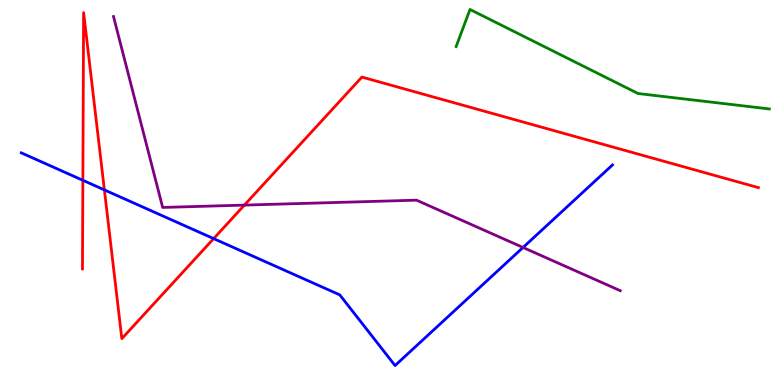[{'lines': ['blue', 'red'], 'intersections': [{'x': 1.07, 'y': 5.32}, {'x': 1.35, 'y': 5.07}, {'x': 2.76, 'y': 3.8}]}, {'lines': ['green', 'red'], 'intersections': []}, {'lines': ['purple', 'red'], 'intersections': [{'x': 3.15, 'y': 4.67}]}, {'lines': ['blue', 'green'], 'intersections': []}, {'lines': ['blue', 'purple'], 'intersections': [{'x': 6.75, 'y': 3.57}]}, {'lines': ['green', 'purple'], 'intersections': []}]